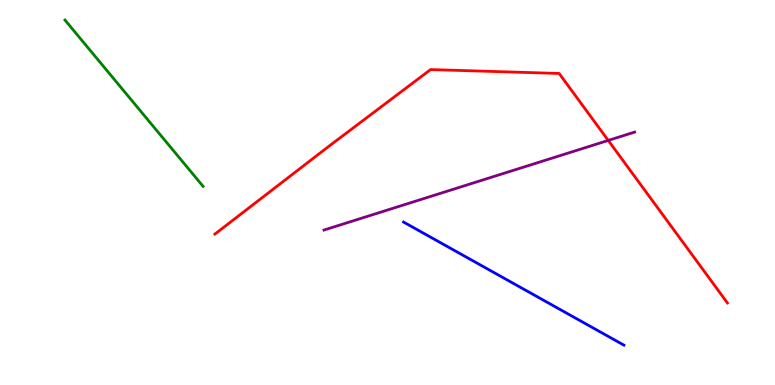[{'lines': ['blue', 'red'], 'intersections': []}, {'lines': ['green', 'red'], 'intersections': []}, {'lines': ['purple', 'red'], 'intersections': [{'x': 7.85, 'y': 6.35}]}, {'lines': ['blue', 'green'], 'intersections': []}, {'lines': ['blue', 'purple'], 'intersections': []}, {'lines': ['green', 'purple'], 'intersections': []}]